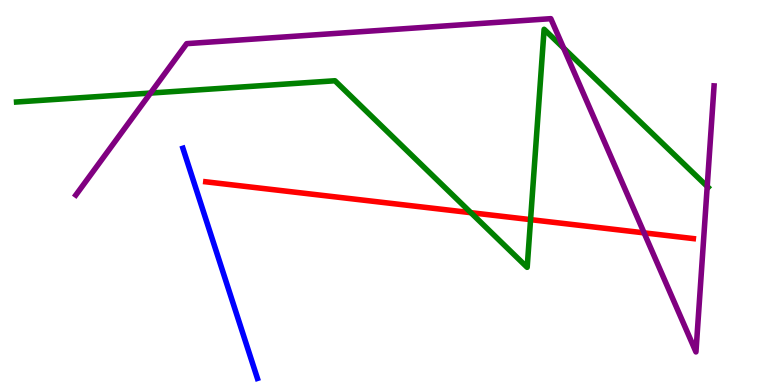[{'lines': ['blue', 'red'], 'intersections': []}, {'lines': ['green', 'red'], 'intersections': [{'x': 6.08, 'y': 4.48}, {'x': 6.85, 'y': 4.3}]}, {'lines': ['purple', 'red'], 'intersections': [{'x': 8.31, 'y': 3.95}]}, {'lines': ['blue', 'green'], 'intersections': []}, {'lines': ['blue', 'purple'], 'intersections': []}, {'lines': ['green', 'purple'], 'intersections': [{'x': 1.94, 'y': 7.58}, {'x': 7.27, 'y': 8.75}, {'x': 9.13, 'y': 5.16}]}]